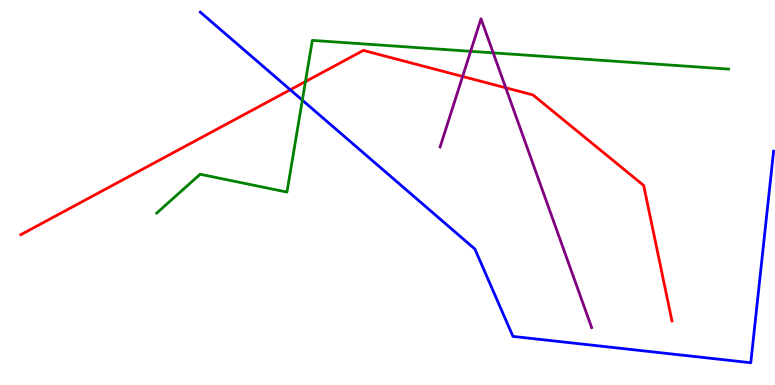[{'lines': ['blue', 'red'], 'intersections': [{'x': 3.75, 'y': 7.67}]}, {'lines': ['green', 'red'], 'intersections': [{'x': 3.94, 'y': 7.88}]}, {'lines': ['purple', 'red'], 'intersections': [{'x': 5.97, 'y': 8.01}, {'x': 6.53, 'y': 7.72}]}, {'lines': ['blue', 'green'], 'intersections': [{'x': 3.9, 'y': 7.4}]}, {'lines': ['blue', 'purple'], 'intersections': []}, {'lines': ['green', 'purple'], 'intersections': [{'x': 6.07, 'y': 8.67}, {'x': 6.36, 'y': 8.63}]}]